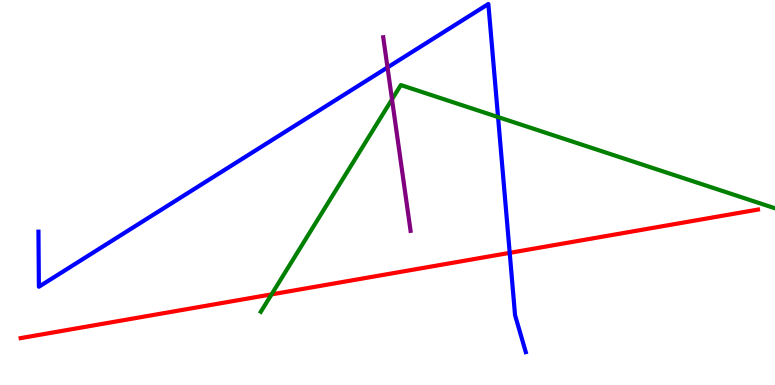[{'lines': ['blue', 'red'], 'intersections': [{'x': 6.58, 'y': 3.43}]}, {'lines': ['green', 'red'], 'intersections': [{'x': 3.5, 'y': 2.35}]}, {'lines': ['purple', 'red'], 'intersections': []}, {'lines': ['blue', 'green'], 'intersections': [{'x': 6.43, 'y': 6.96}]}, {'lines': ['blue', 'purple'], 'intersections': [{'x': 5.0, 'y': 8.25}]}, {'lines': ['green', 'purple'], 'intersections': [{'x': 5.06, 'y': 7.42}]}]